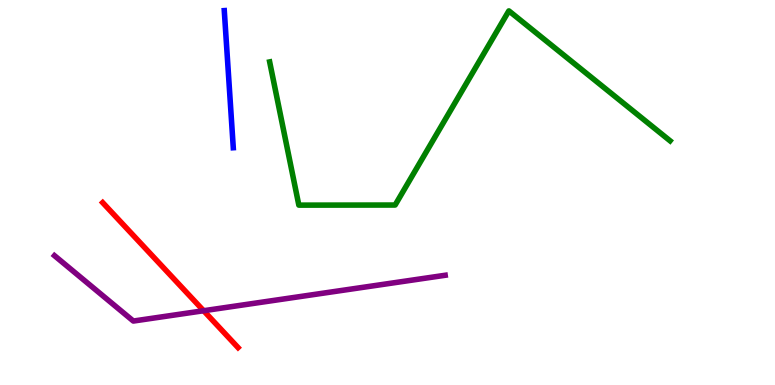[{'lines': ['blue', 'red'], 'intersections': []}, {'lines': ['green', 'red'], 'intersections': []}, {'lines': ['purple', 'red'], 'intersections': [{'x': 2.63, 'y': 1.93}]}, {'lines': ['blue', 'green'], 'intersections': []}, {'lines': ['blue', 'purple'], 'intersections': []}, {'lines': ['green', 'purple'], 'intersections': []}]